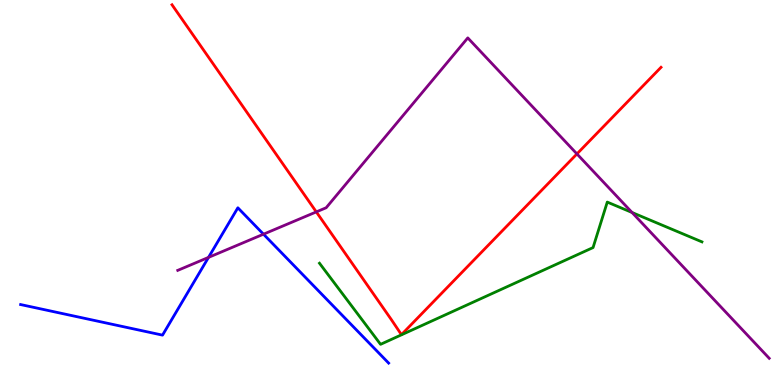[{'lines': ['blue', 'red'], 'intersections': []}, {'lines': ['green', 'red'], 'intersections': []}, {'lines': ['purple', 'red'], 'intersections': [{'x': 4.08, 'y': 4.5}, {'x': 7.44, 'y': 6.0}]}, {'lines': ['blue', 'green'], 'intersections': []}, {'lines': ['blue', 'purple'], 'intersections': [{'x': 2.69, 'y': 3.31}, {'x': 3.4, 'y': 3.92}]}, {'lines': ['green', 'purple'], 'intersections': [{'x': 8.16, 'y': 4.48}]}]